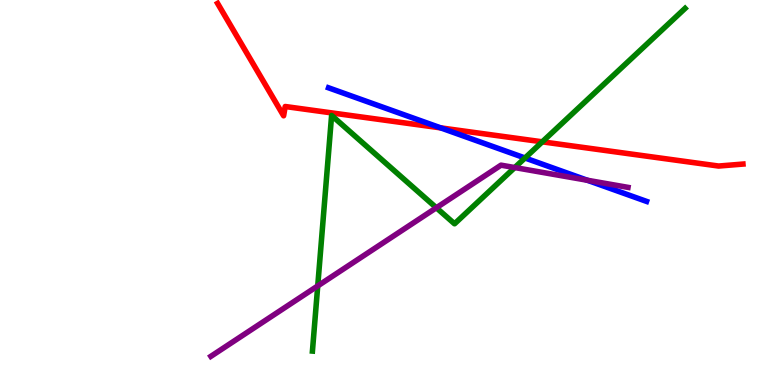[{'lines': ['blue', 'red'], 'intersections': [{'x': 5.69, 'y': 6.68}]}, {'lines': ['green', 'red'], 'intersections': [{'x': 7.0, 'y': 6.32}]}, {'lines': ['purple', 'red'], 'intersections': []}, {'lines': ['blue', 'green'], 'intersections': [{'x': 6.77, 'y': 5.9}]}, {'lines': ['blue', 'purple'], 'intersections': [{'x': 7.58, 'y': 5.32}]}, {'lines': ['green', 'purple'], 'intersections': [{'x': 4.1, 'y': 2.57}, {'x': 5.63, 'y': 4.6}, {'x': 6.64, 'y': 5.65}]}]